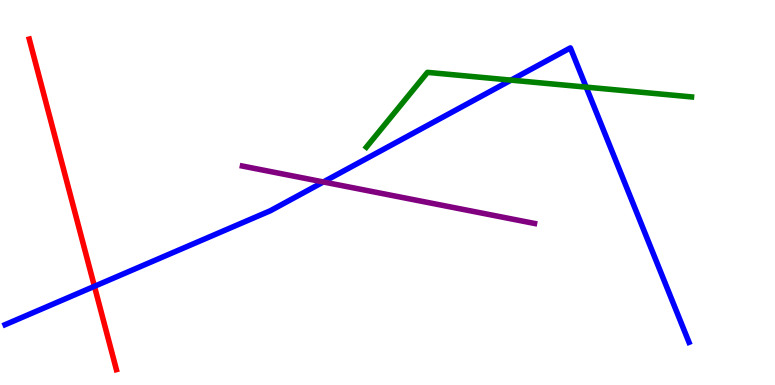[{'lines': ['blue', 'red'], 'intersections': [{'x': 1.22, 'y': 2.56}]}, {'lines': ['green', 'red'], 'intersections': []}, {'lines': ['purple', 'red'], 'intersections': []}, {'lines': ['blue', 'green'], 'intersections': [{'x': 6.59, 'y': 7.92}, {'x': 7.56, 'y': 7.74}]}, {'lines': ['blue', 'purple'], 'intersections': [{'x': 4.17, 'y': 5.27}]}, {'lines': ['green', 'purple'], 'intersections': []}]